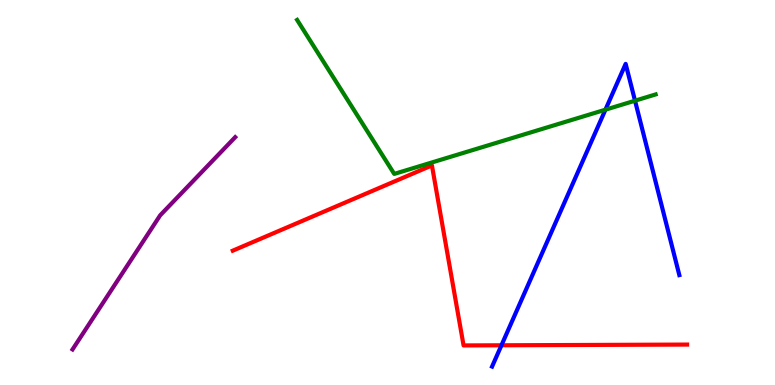[{'lines': ['blue', 'red'], 'intersections': [{'x': 6.47, 'y': 1.03}]}, {'lines': ['green', 'red'], 'intersections': []}, {'lines': ['purple', 'red'], 'intersections': []}, {'lines': ['blue', 'green'], 'intersections': [{'x': 7.81, 'y': 7.15}, {'x': 8.19, 'y': 7.38}]}, {'lines': ['blue', 'purple'], 'intersections': []}, {'lines': ['green', 'purple'], 'intersections': []}]